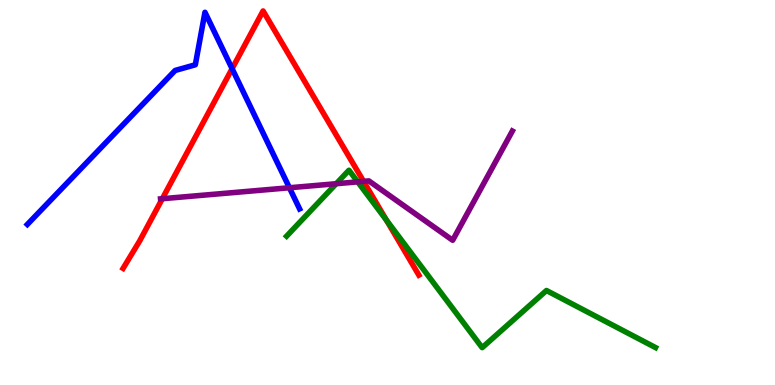[{'lines': ['blue', 'red'], 'intersections': [{'x': 2.99, 'y': 8.22}]}, {'lines': ['green', 'red'], 'intersections': [{'x': 4.99, 'y': 4.28}]}, {'lines': ['purple', 'red'], 'intersections': [{'x': 2.09, 'y': 4.84}, {'x': 4.69, 'y': 5.29}]}, {'lines': ['blue', 'green'], 'intersections': []}, {'lines': ['blue', 'purple'], 'intersections': [{'x': 3.73, 'y': 5.12}]}, {'lines': ['green', 'purple'], 'intersections': [{'x': 4.34, 'y': 5.23}, {'x': 4.62, 'y': 5.28}]}]